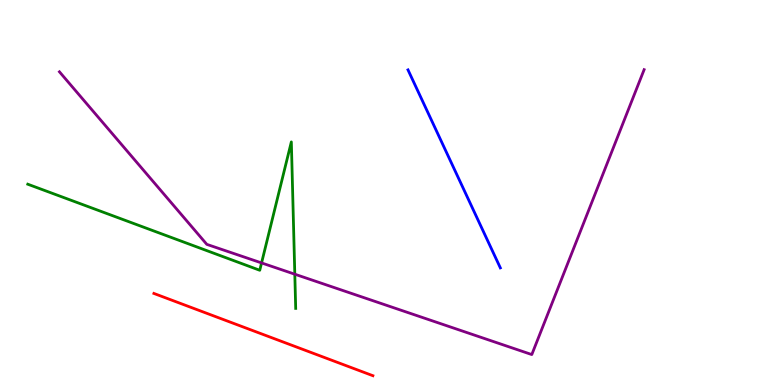[{'lines': ['blue', 'red'], 'intersections': []}, {'lines': ['green', 'red'], 'intersections': []}, {'lines': ['purple', 'red'], 'intersections': []}, {'lines': ['blue', 'green'], 'intersections': []}, {'lines': ['blue', 'purple'], 'intersections': []}, {'lines': ['green', 'purple'], 'intersections': [{'x': 3.37, 'y': 3.17}, {'x': 3.8, 'y': 2.88}]}]